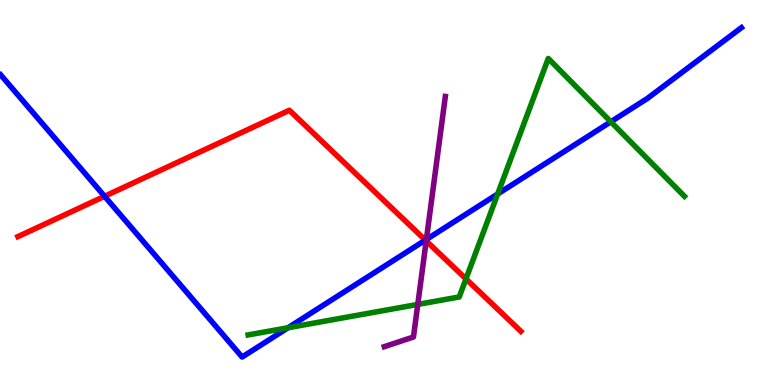[{'lines': ['blue', 'red'], 'intersections': [{'x': 1.35, 'y': 4.9}, {'x': 5.49, 'y': 3.76}]}, {'lines': ['green', 'red'], 'intersections': [{'x': 6.01, 'y': 2.76}]}, {'lines': ['purple', 'red'], 'intersections': [{'x': 5.5, 'y': 3.74}]}, {'lines': ['blue', 'green'], 'intersections': [{'x': 3.72, 'y': 1.49}, {'x': 6.42, 'y': 4.96}, {'x': 7.88, 'y': 6.84}]}, {'lines': ['blue', 'purple'], 'intersections': [{'x': 5.5, 'y': 3.78}]}, {'lines': ['green', 'purple'], 'intersections': [{'x': 5.39, 'y': 2.09}]}]